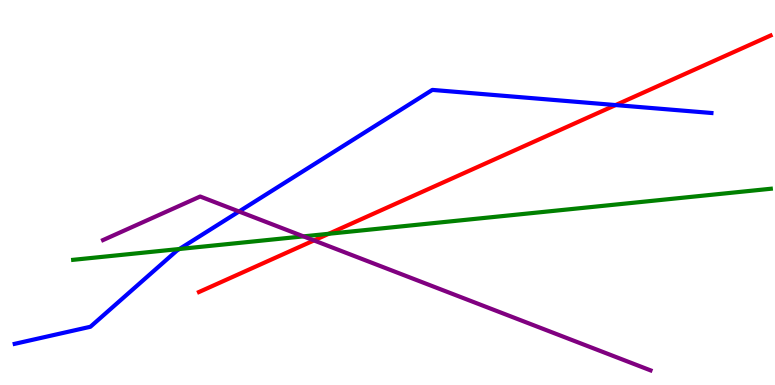[{'lines': ['blue', 'red'], 'intersections': [{'x': 7.94, 'y': 7.27}]}, {'lines': ['green', 'red'], 'intersections': [{'x': 4.24, 'y': 3.93}]}, {'lines': ['purple', 'red'], 'intersections': [{'x': 4.05, 'y': 3.76}]}, {'lines': ['blue', 'green'], 'intersections': [{'x': 2.32, 'y': 3.53}]}, {'lines': ['blue', 'purple'], 'intersections': [{'x': 3.08, 'y': 4.51}]}, {'lines': ['green', 'purple'], 'intersections': [{'x': 3.92, 'y': 3.86}]}]